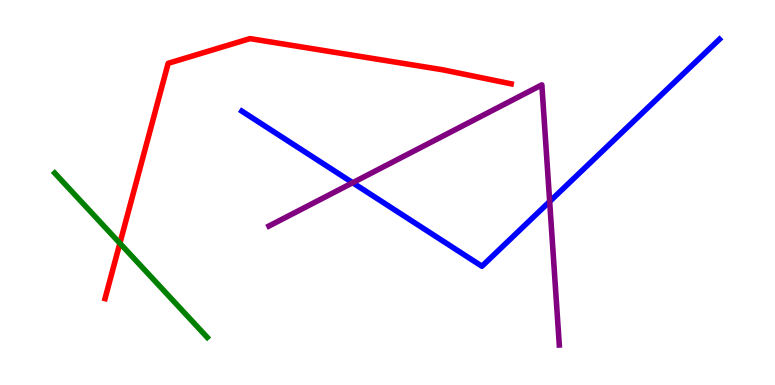[{'lines': ['blue', 'red'], 'intersections': []}, {'lines': ['green', 'red'], 'intersections': [{'x': 1.55, 'y': 3.68}]}, {'lines': ['purple', 'red'], 'intersections': []}, {'lines': ['blue', 'green'], 'intersections': []}, {'lines': ['blue', 'purple'], 'intersections': [{'x': 4.55, 'y': 5.25}, {'x': 7.09, 'y': 4.77}]}, {'lines': ['green', 'purple'], 'intersections': []}]